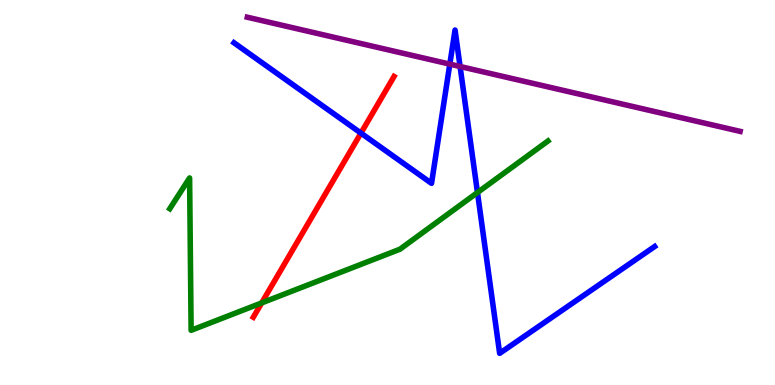[{'lines': ['blue', 'red'], 'intersections': [{'x': 4.66, 'y': 6.54}]}, {'lines': ['green', 'red'], 'intersections': [{'x': 3.38, 'y': 2.13}]}, {'lines': ['purple', 'red'], 'intersections': []}, {'lines': ['blue', 'green'], 'intersections': [{'x': 6.16, 'y': 5.0}]}, {'lines': ['blue', 'purple'], 'intersections': [{'x': 5.8, 'y': 8.33}, {'x': 5.94, 'y': 8.27}]}, {'lines': ['green', 'purple'], 'intersections': []}]